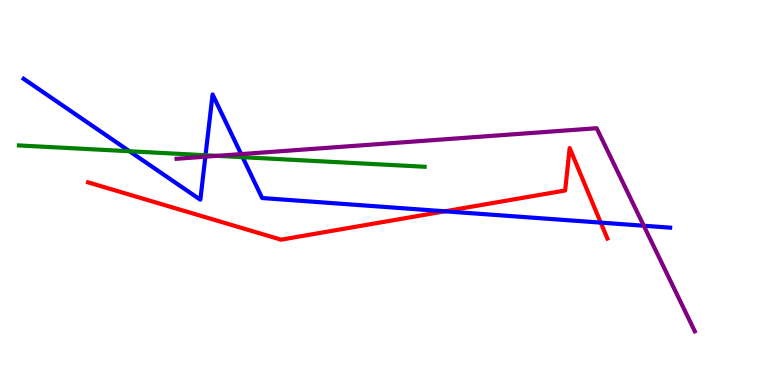[{'lines': ['blue', 'red'], 'intersections': [{'x': 5.74, 'y': 4.51}, {'x': 7.75, 'y': 4.22}]}, {'lines': ['green', 'red'], 'intersections': []}, {'lines': ['purple', 'red'], 'intersections': []}, {'lines': ['blue', 'green'], 'intersections': [{'x': 1.67, 'y': 6.07}, {'x': 2.65, 'y': 5.97}, {'x': 3.13, 'y': 5.92}]}, {'lines': ['blue', 'purple'], 'intersections': [{'x': 2.65, 'y': 5.93}, {'x': 3.11, 'y': 6.0}, {'x': 8.31, 'y': 4.14}]}, {'lines': ['green', 'purple'], 'intersections': [{'x': 2.8, 'y': 5.95}]}]